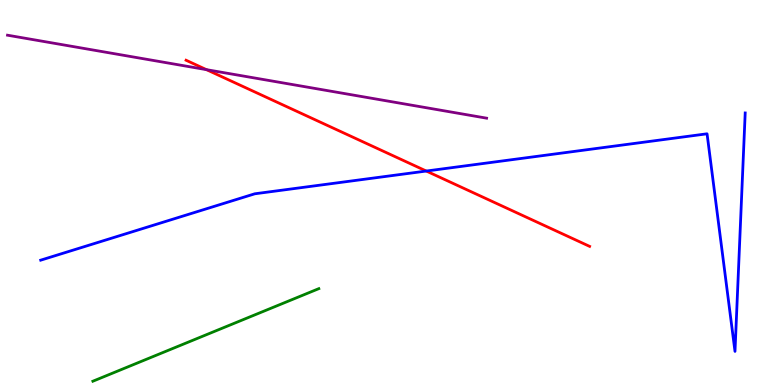[{'lines': ['blue', 'red'], 'intersections': [{'x': 5.5, 'y': 5.56}]}, {'lines': ['green', 'red'], 'intersections': []}, {'lines': ['purple', 'red'], 'intersections': [{'x': 2.66, 'y': 8.19}]}, {'lines': ['blue', 'green'], 'intersections': []}, {'lines': ['blue', 'purple'], 'intersections': []}, {'lines': ['green', 'purple'], 'intersections': []}]